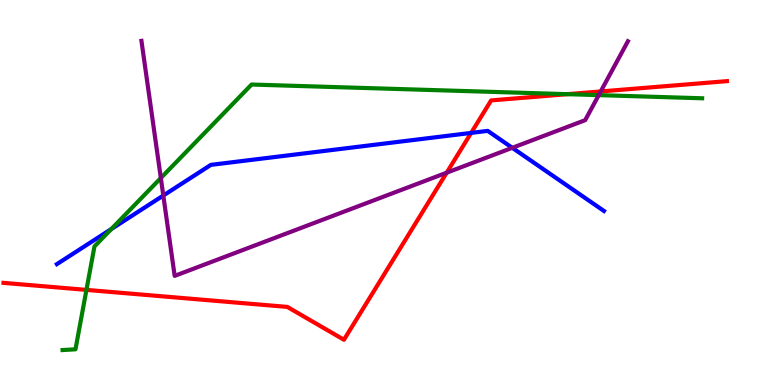[{'lines': ['blue', 'red'], 'intersections': [{'x': 6.08, 'y': 6.55}]}, {'lines': ['green', 'red'], 'intersections': [{'x': 1.12, 'y': 2.47}, {'x': 7.32, 'y': 7.55}]}, {'lines': ['purple', 'red'], 'intersections': [{'x': 5.76, 'y': 5.51}, {'x': 7.75, 'y': 7.62}]}, {'lines': ['blue', 'green'], 'intersections': [{'x': 1.44, 'y': 4.05}]}, {'lines': ['blue', 'purple'], 'intersections': [{'x': 2.11, 'y': 4.92}, {'x': 6.61, 'y': 6.16}]}, {'lines': ['green', 'purple'], 'intersections': [{'x': 2.08, 'y': 5.38}, {'x': 7.73, 'y': 7.53}]}]